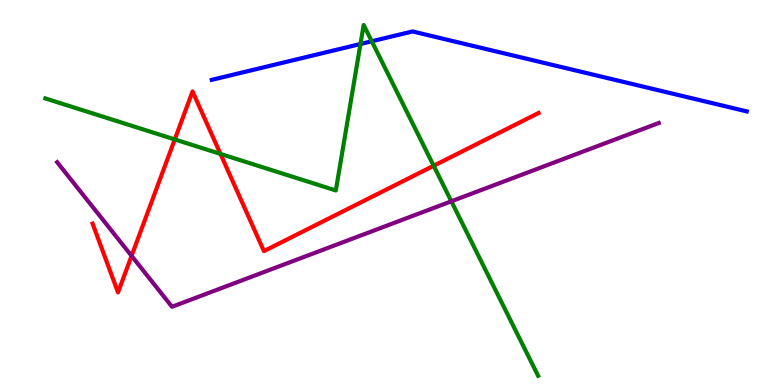[{'lines': ['blue', 'red'], 'intersections': []}, {'lines': ['green', 'red'], 'intersections': [{'x': 2.26, 'y': 6.38}, {'x': 2.84, 'y': 6.0}, {'x': 5.6, 'y': 5.69}]}, {'lines': ['purple', 'red'], 'intersections': [{'x': 1.7, 'y': 3.35}]}, {'lines': ['blue', 'green'], 'intersections': [{'x': 4.65, 'y': 8.86}, {'x': 4.8, 'y': 8.93}]}, {'lines': ['blue', 'purple'], 'intersections': []}, {'lines': ['green', 'purple'], 'intersections': [{'x': 5.82, 'y': 4.77}]}]